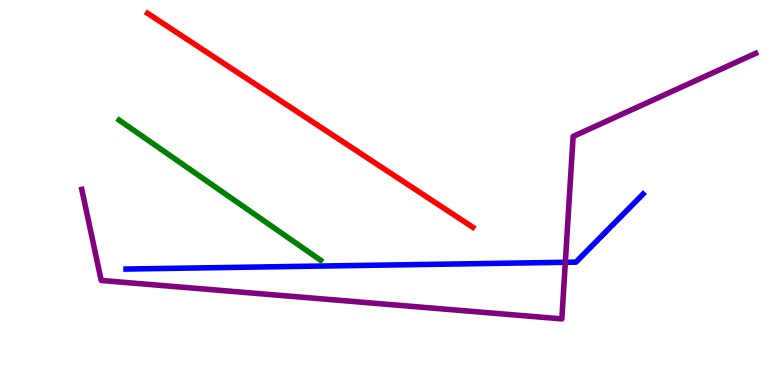[{'lines': ['blue', 'red'], 'intersections': []}, {'lines': ['green', 'red'], 'intersections': []}, {'lines': ['purple', 'red'], 'intersections': []}, {'lines': ['blue', 'green'], 'intersections': []}, {'lines': ['blue', 'purple'], 'intersections': [{'x': 7.29, 'y': 3.19}]}, {'lines': ['green', 'purple'], 'intersections': []}]